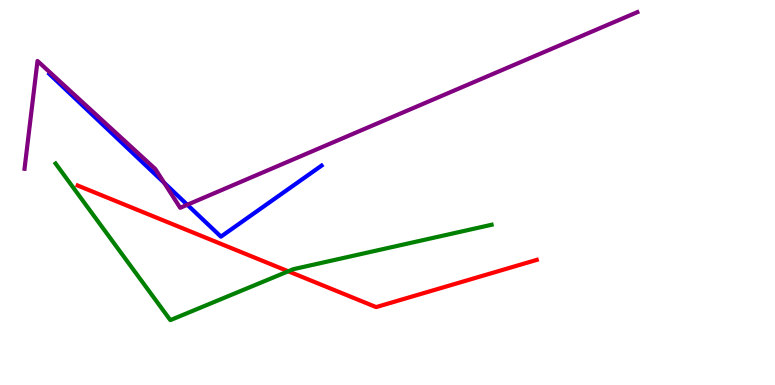[{'lines': ['blue', 'red'], 'intersections': []}, {'lines': ['green', 'red'], 'intersections': [{'x': 3.72, 'y': 2.95}]}, {'lines': ['purple', 'red'], 'intersections': []}, {'lines': ['blue', 'green'], 'intersections': []}, {'lines': ['blue', 'purple'], 'intersections': [{'x': 2.12, 'y': 5.25}, {'x': 2.42, 'y': 4.68}]}, {'lines': ['green', 'purple'], 'intersections': []}]